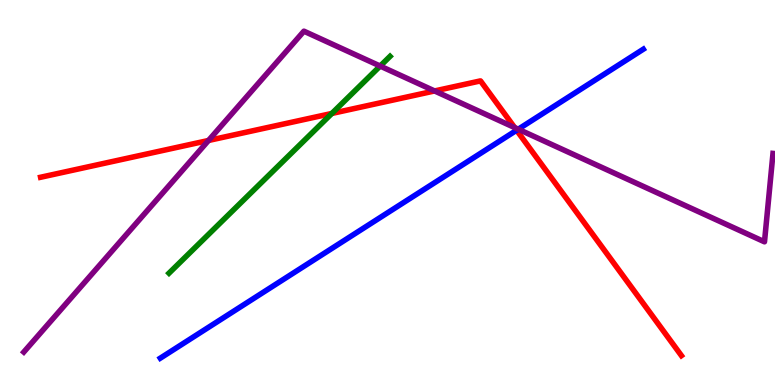[{'lines': ['blue', 'red'], 'intersections': [{'x': 6.67, 'y': 6.62}]}, {'lines': ['green', 'red'], 'intersections': [{'x': 4.28, 'y': 7.05}]}, {'lines': ['purple', 'red'], 'intersections': [{'x': 2.69, 'y': 6.35}, {'x': 5.61, 'y': 7.64}, {'x': 6.64, 'y': 6.69}]}, {'lines': ['blue', 'green'], 'intersections': []}, {'lines': ['blue', 'purple'], 'intersections': [{'x': 6.69, 'y': 6.64}]}, {'lines': ['green', 'purple'], 'intersections': [{'x': 4.91, 'y': 8.28}]}]